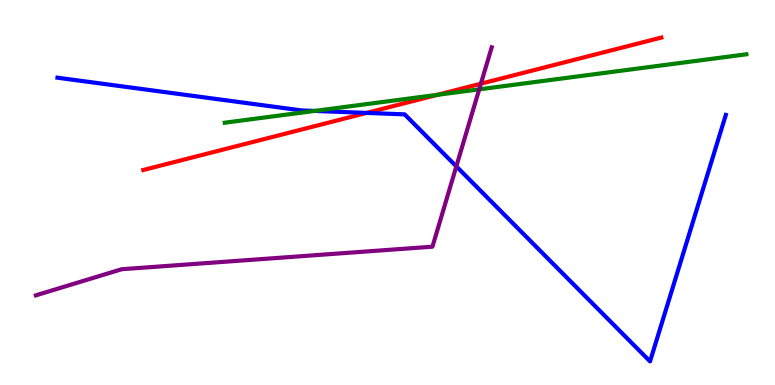[{'lines': ['blue', 'red'], 'intersections': [{'x': 4.73, 'y': 7.07}]}, {'lines': ['green', 'red'], 'intersections': [{'x': 5.64, 'y': 7.54}]}, {'lines': ['purple', 'red'], 'intersections': [{'x': 6.21, 'y': 7.83}]}, {'lines': ['blue', 'green'], 'intersections': [{'x': 4.06, 'y': 7.12}]}, {'lines': ['blue', 'purple'], 'intersections': [{'x': 5.89, 'y': 5.68}]}, {'lines': ['green', 'purple'], 'intersections': [{'x': 6.18, 'y': 7.68}]}]